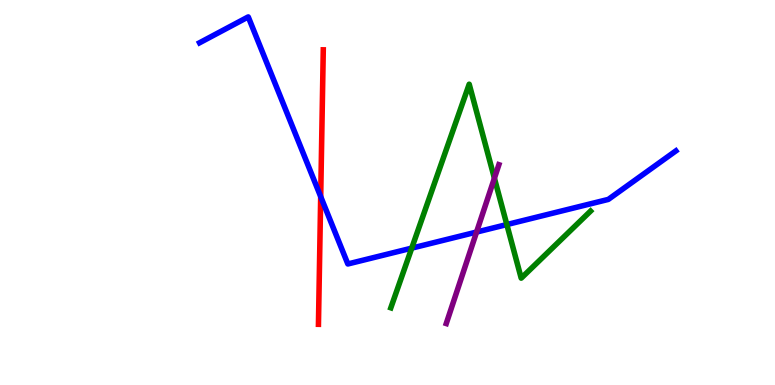[{'lines': ['blue', 'red'], 'intersections': [{'x': 4.14, 'y': 4.89}]}, {'lines': ['green', 'red'], 'intersections': []}, {'lines': ['purple', 'red'], 'intersections': []}, {'lines': ['blue', 'green'], 'intersections': [{'x': 5.31, 'y': 3.56}, {'x': 6.54, 'y': 4.17}]}, {'lines': ['blue', 'purple'], 'intersections': [{'x': 6.15, 'y': 3.97}]}, {'lines': ['green', 'purple'], 'intersections': [{'x': 6.38, 'y': 5.37}]}]